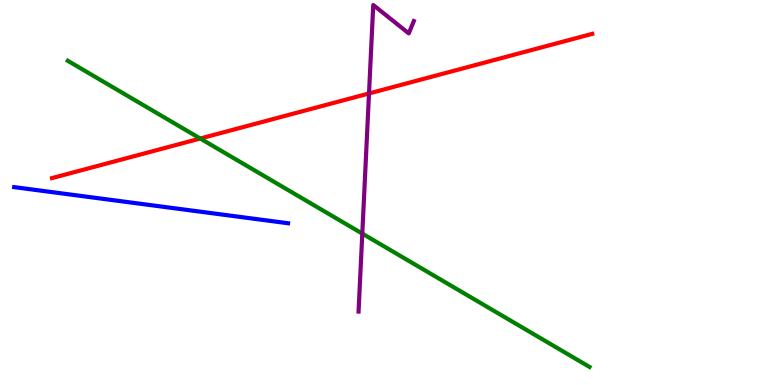[{'lines': ['blue', 'red'], 'intersections': []}, {'lines': ['green', 'red'], 'intersections': [{'x': 2.58, 'y': 6.4}]}, {'lines': ['purple', 'red'], 'intersections': [{'x': 4.76, 'y': 7.57}]}, {'lines': ['blue', 'green'], 'intersections': []}, {'lines': ['blue', 'purple'], 'intersections': []}, {'lines': ['green', 'purple'], 'intersections': [{'x': 4.67, 'y': 3.93}]}]